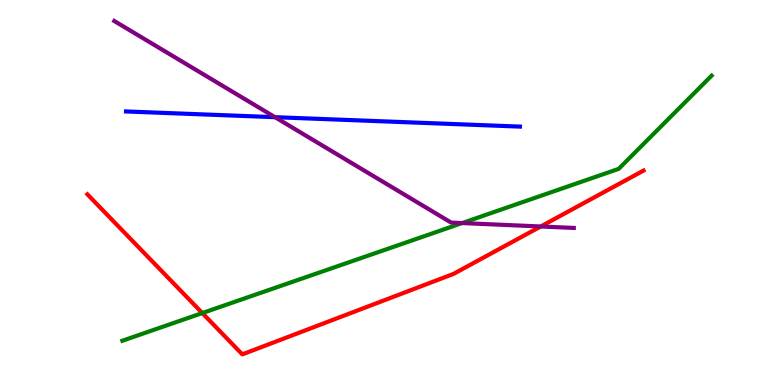[{'lines': ['blue', 'red'], 'intersections': []}, {'lines': ['green', 'red'], 'intersections': [{'x': 2.61, 'y': 1.87}]}, {'lines': ['purple', 'red'], 'intersections': [{'x': 6.98, 'y': 4.12}]}, {'lines': ['blue', 'green'], 'intersections': []}, {'lines': ['blue', 'purple'], 'intersections': [{'x': 3.55, 'y': 6.96}]}, {'lines': ['green', 'purple'], 'intersections': [{'x': 5.96, 'y': 4.21}]}]